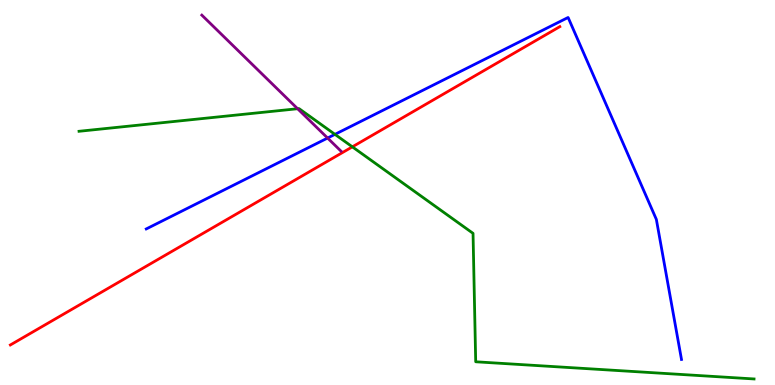[{'lines': ['blue', 'red'], 'intersections': []}, {'lines': ['green', 'red'], 'intersections': [{'x': 4.55, 'y': 6.19}]}, {'lines': ['purple', 'red'], 'intersections': []}, {'lines': ['blue', 'green'], 'intersections': [{'x': 4.32, 'y': 6.51}]}, {'lines': ['blue', 'purple'], 'intersections': [{'x': 4.23, 'y': 6.41}]}, {'lines': ['green', 'purple'], 'intersections': [{'x': 3.84, 'y': 7.18}]}]